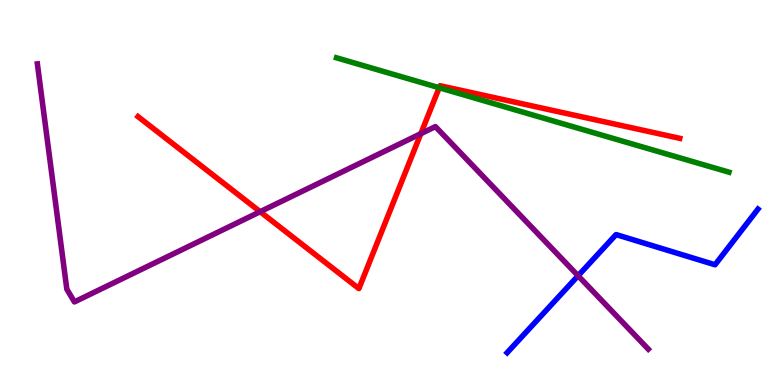[{'lines': ['blue', 'red'], 'intersections': []}, {'lines': ['green', 'red'], 'intersections': [{'x': 5.67, 'y': 7.72}]}, {'lines': ['purple', 'red'], 'intersections': [{'x': 3.36, 'y': 4.5}, {'x': 5.43, 'y': 6.53}]}, {'lines': ['blue', 'green'], 'intersections': []}, {'lines': ['blue', 'purple'], 'intersections': [{'x': 7.46, 'y': 2.84}]}, {'lines': ['green', 'purple'], 'intersections': []}]